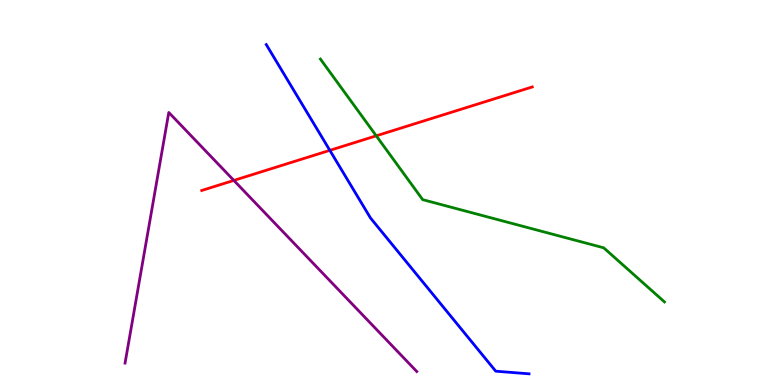[{'lines': ['blue', 'red'], 'intersections': [{'x': 4.26, 'y': 6.09}]}, {'lines': ['green', 'red'], 'intersections': [{'x': 4.85, 'y': 6.47}]}, {'lines': ['purple', 'red'], 'intersections': [{'x': 3.02, 'y': 5.31}]}, {'lines': ['blue', 'green'], 'intersections': []}, {'lines': ['blue', 'purple'], 'intersections': []}, {'lines': ['green', 'purple'], 'intersections': []}]